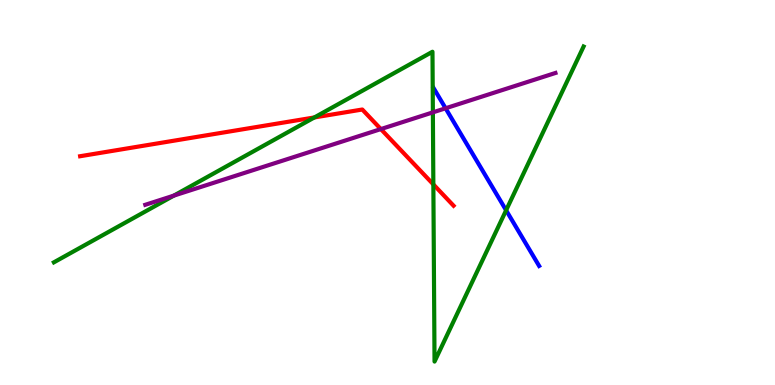[{'lines': ['blue', 'red'], 'intersections': []}, {'lines': ['green', 'red'], 'intersections': [{'x': 4.06, 'y': 6.95}, {'x': 5.59, 'y': 5.21}]}, {'lines': ['purple', 'red'], 'intersections': [{'x': 4.91, 'y': 6.65}]}, {'lines': ['blue', 'green'], 'intersections': [{'x': 6.53, 'y': 4.54}]}, {'lines': ['blue', 'purple'], 'intersections': [{'x': 5.75, 'y': 7.19}]}, {'lines': ['green', 'purple'], 'intersections': [{'x': 2.24, 'y': 4.92}, {'x': 5.59, 'y': 7.08}]}]